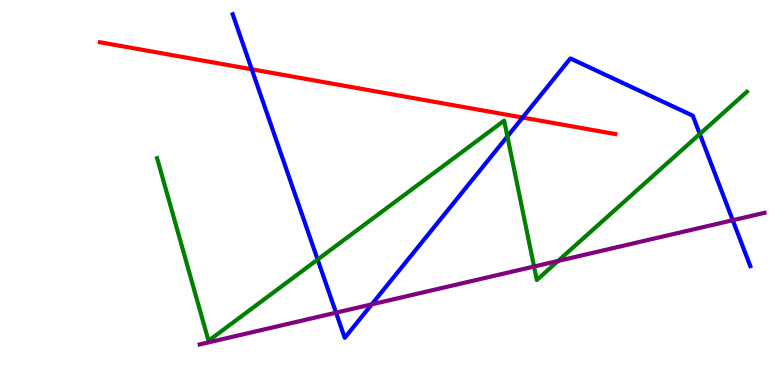[{'lines': ['blue', 'red'], 'intersections': [{'x': 3.25, 'y': 8.2}, {'x': 6.74, 'y': 6.95}]}, {'lines': ['green', 'red'], 'intersections': []}, {'lines': ['purple', 'red'], 'intersections': []}, {'lines': ['blue', 'green'], 'intersections': [{'x': 4.1, 'y': 3.26}, {'x': 6.55, 'y': 6.46}, {'x': 9.03, 'y': 6.52}]}, {'lines': ['blue', 'purple'], 'intersections': [{'x': 4.34, 'y': 1.88}, {'x': 4.8, 'y': 2.09}, {'x': 9.45, 'y': 4.28}]}, {'lines': ['green', 'purple'], 'intersections': [{'x': 6.89, 'y': 3.08}, {'x': 7.2, 'y': 3.22}]}]